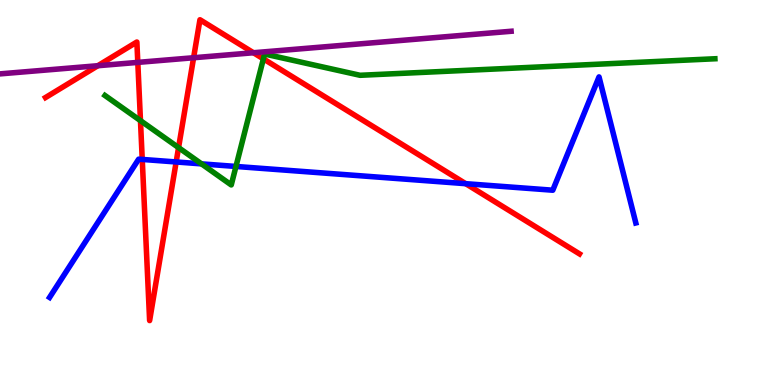[{'lines': ['blue', 'red'], 'intersections': [{'x': 1.84, 'y': 5.86}, {'x': 2.27, 'y': 5.79}, {'x': 6.01, 'y': 5.23}]}, {'lines': ['green', 'red'], 'intersections': [{'x': 1.81, 'y': 6.87}, {'x': 2.3, 'y': 6.17}, {'x': 3.4, 'y': 8.47}]}, {'lines': ['purple', 'red'], 'intersections': [{'x': 1.26, 'y': 8.29}, {'x': 1.78, 'y': 8.38}, {'x': 2.5, 'y': 8.5}, {'x': 3.27, 'y': 8.63}]}, {'lines': ['blue', 'green'], 'intersections': [{'x': 2.6, 'y': 5.74}, {'x': 3.04, 'y': 5.68}]}, {'lines': ['blue', 'purple'], 'intersections': []}, {'lines': ['green', 'purple'], 'intersections': []}]